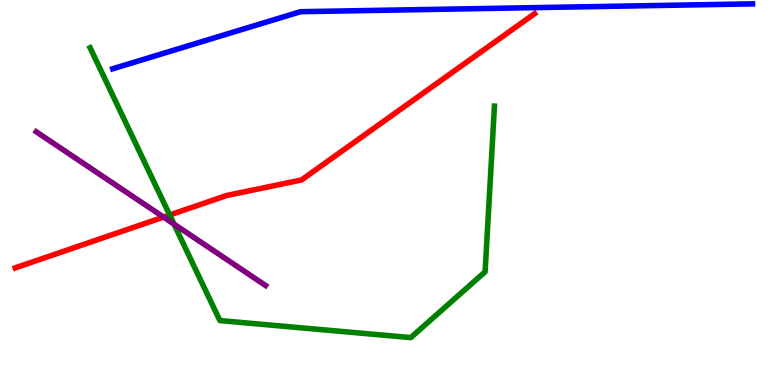[{'lines': ['blue', 'red'], 'intersections': []}, {'lines': ['green', 'red'], 'intersections': [{'x': 2.19, 'y': 4.42}]}, {'lines': ['purple', 'red'], 'intersections': [{'x': 2.11, 'y': 4.36}]}, {'lines': ['blue', 'green'], 'intersections': []}, {'lines': ['blue', 'purple'], 'intersections': []}, {'lines': ['green', 'purple'], 'intersections': [{'x': 2.25, 'y': 4.18}]}]